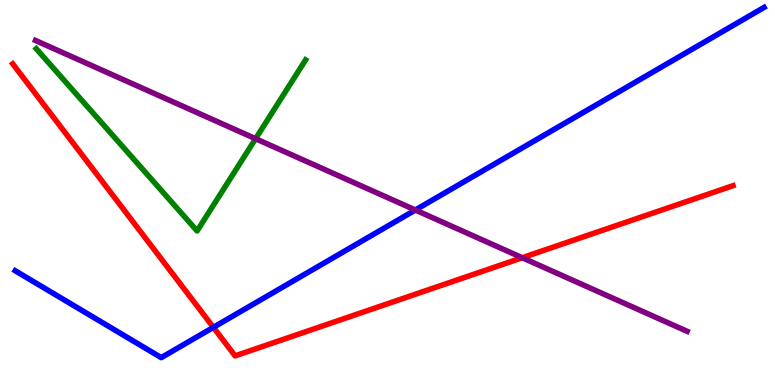[{'lines': ['blue', 'red'], 'intersections': [{'x': 2.75, 'y': 1.5}]}, {'lines': ['green', 'red'], 'intersections': []}, {'lines': ['purple', 'red'], 'intersections': [{'x': 6.74, 'y': 3.31}]}, {'lines': ['blue', 'green'], 'intersections': []}, {'lines': ['blue', 'purple'], 'intersections': [{'x': 5.36, 'y': 4.55}]}, {'lines': ['green', 'purple'], 'intersections': [{'x': 3.3, 'y': 6.4}]}]